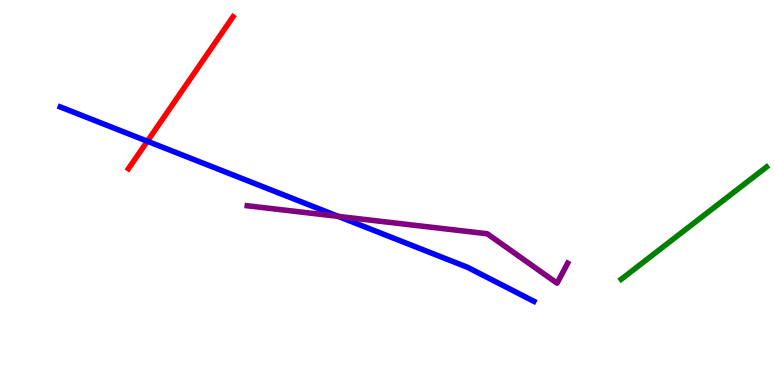[{'lines': ['blue', 'red'], 'intersections': [{'x': 1.9, 'y': 6.33}]}, {'lines': ['green', 'red'], 'intersections': []}, {'lines': ['purple', 'red'], 'intersections': []}, {'lines': ['blue', 'green'], 'intersections': []}, {'lines': ['blue', 'purple'], 'intersections': [{'x': 4.36, 'y': 4.38}]}, {'lines': ['green', 'purple'], 'intersections': []}]